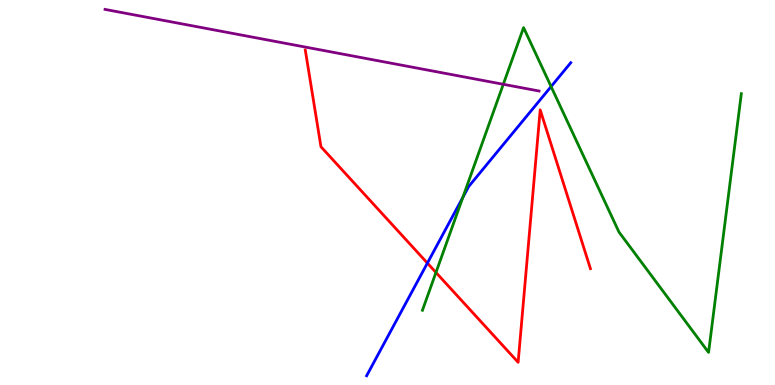[{'lines': ['blue', 'red'], 'intersections': [{'x': 5.51, 'y': 3.17}]}, {'lines': ['green', 'red'], 'intersections': [{'x': 5.63, 'y': 2.92}]}, {'lines': ['purple', 'red'], 'intersections': []}, {'lines': ['blue', 'green'], 'intersections': [{'x': 5.97, 'y': 4.87}, {'x': 7.11, 'y': 7.75}]}, {'lines': ['blue', 'purple'], 'intersections': []}, {'lines': ['green', 'purple'], 'intersections': [{'x': 6.49, 'y': 7.81}]}]